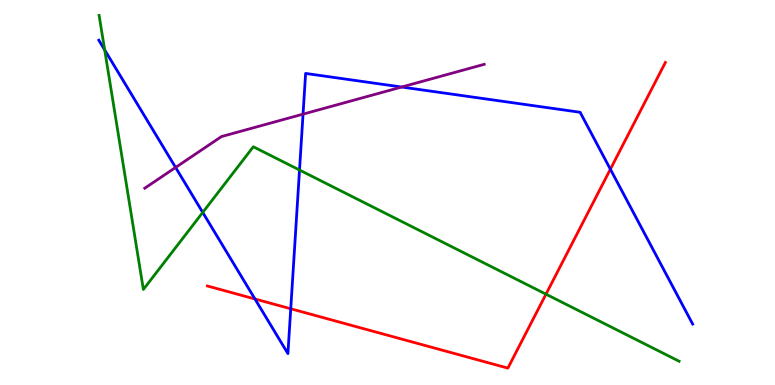[{'lines': ['blue', 'red'], 'intersections': [{'x': 3.29, 'y': 2.23}, {'x': 3.75, 'y': 1.98}, {'x': 7.88, 'y': 5.6}]}, {'lines': ['green', 'red'], 'intersections': [{'x': 7.04, 'y': 2.36}]}, {'lines': ['purple', 'red'], 'intersections': []}, {'lines': ['blue', 'green'], 'intersections': [{'x': 1.35, 'y': 8.7}, {'x': 2.62, 'y': 4.48}, {'x': 3.86, 'y': 5.58}]}, {'lines': ['blue', 'purple'], 'intersections': [{'x': 2.27, 'y': 5.65}, {'x': 3.91, 'y': 7.04}, {'x': 5.18, 'y': 7.74}]}, {'lines': ['green', 'purple'], 'intersections': []}]